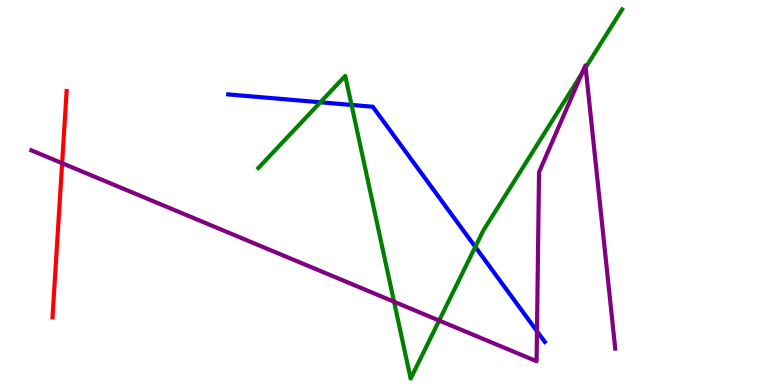[{'lines': ['blue', 'red'], 'intersections': []}, {'lines': ['green', 'red'], 'intersections': []}, {'lines': ['purple', 'red'], 'intersections': [{'x': 0.802, 'y': 5.76}]}, {'lines': ['blue', 'green'], 'intersections': [{'x': 4.13, 'y': 7.34}, {'x': 4.54, 'y': 7.27}, {'x': 6.13, 'y': 3.59}]}, {'lines': ['blue', 'purple'], 'intersections': [{'x': 6.93, 'y': 1.4}]}, {'lines': ['green', 'purple'], 'intersections': [{'x': 5.08, 'y': 2.16}, {'x': 5.67, 'y': 1.67}, {'x': 7.51, 'y': 8.09}, {'x': 7.56, 'y': 8.25}]}]